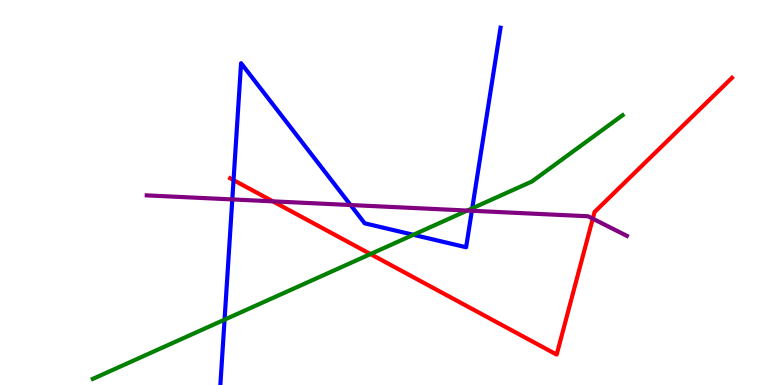[{'lines': ['blue', 'red'], 'intersections': [{'x': 3.01, 'y': 5.32}]}, {'lines': ['green', 'red'], 'intersections': [{'x': 4.78, 'y': 3.4}]}, {'lines': ['purple', 'red'], 'intersections': [{'x': 3.52, 'y': 4.77}, {'x': 7.65, 'y': 4.32}]}, {'lines': ['blue', 'green'], 'intersections': [{'x': 2.9, 'y': 1.7}, {'x': 5.33, 'y': 3.9}, {'x': 6.09, 'y': 4.59}]}, {'lines': ['blue', 'purple'], 'intersections': [{'x': 3.0, 'y': 4.82}, {'x': 4.52, 'y': 4.67}, {'x': 6.09, 'y': 4.53}]}, {'lines': ['green', 'purple'], 'intersections': [{'x': 6.03, 'y': 4.53}]}]